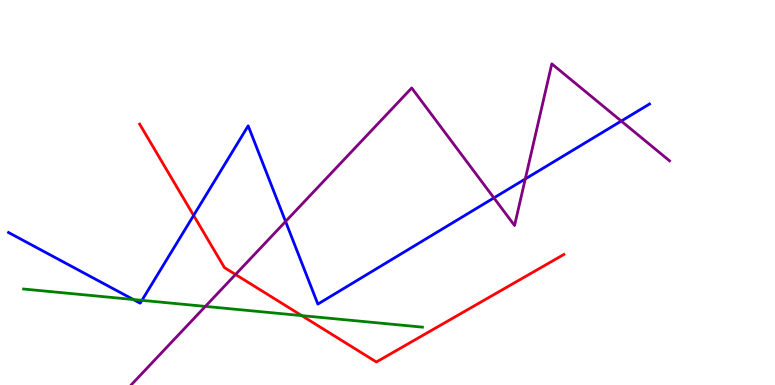[{'lines': ['blue', 'red'], 'intersections': [{'x': 2.5, 'y': 4.4}]}, {'lines': ['green', 'red'], 'intersections': [{'x': 3.89, 'y': 1.8}]}, {'lines': ['purple', 'red'], 'intersections': [{'x': 3.04, 'y': 2.87}]}, {'lines': ['blue', 'green'], 'intersections': [{'x': 1.72, 'y': 2.22}, {'x': 1.83, 'y': 2.2}]}, {'lines': ['blue', 'purple'], 'intersections': [{'x': 3.68, 'y': 4.25}, {'x': 6.37, 'y': 4.86}, {'x': 6.78, 'y': 5.35}, {'x': 8.02, 'y': 6.86}]}, {'lines': ['green', 'purple'], 'intersections': [{'x': 2.65, 'y': 2.04}]}]